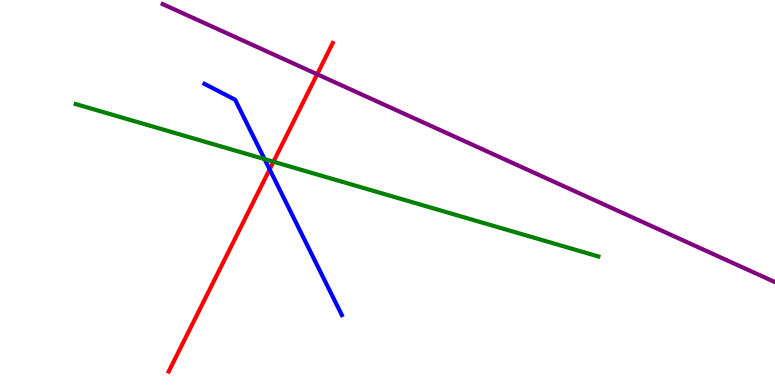[{'lines': ['blue', 'red'], 'intersections': [{'x': 3.48, 'y': 5.6}]}, {'lines': ['green', 'red'], 'intersections': [{'x': 3.53, 'y': 5.8}]}, {'lines': ['purple', 'red'], 'intersections': [{'x': 4.09, 'y': 8.07}]}, {'lines': ['blue', 'green'], 'intersections': [{'x': 3.41, 'y': 5.87}]}, {'lines': ['blue', 'purple'], 'intersections': []}, {'lines': ['green', 'purple'], 'intersections': []}]